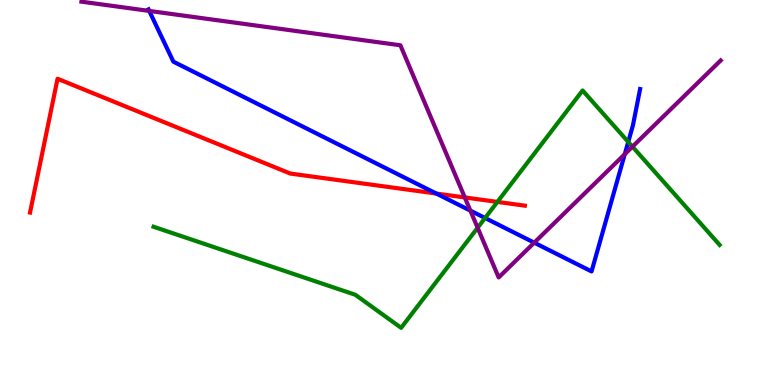[{'lines': ['blue', 'red'], 'intersections': [{'x': 5.63, 'y': 4.97}]}, {'lines': ['green', 'red'], 'intersections': [{'x': 6.42, 'y': 4.76}]}, {'lines': ['purple', 'red'], 'intersections': [{'x': 6.0, 'y': 4.87}]}, {'lines': ['blue', 'green'], 'intersections': [{'x': 6.26, 'y': 4.34}, {'x': 8.11, 'y': 6.31}]}, {'lines': ['blue', 'purple'], 'intersections': [{'x': 1.93, 'y': 9.72}, {'x': 6.07, 'y': 4.53}, {'x': 6.89, 'y': 3.7}, {'x': 8.06, 'y': 5.99}]}, {'lines': ['green', 'purple'], 'intersections': [{'x': 6.16, 'y': 4.08}, {'x': 8.16, 'y': 6.19}]}]